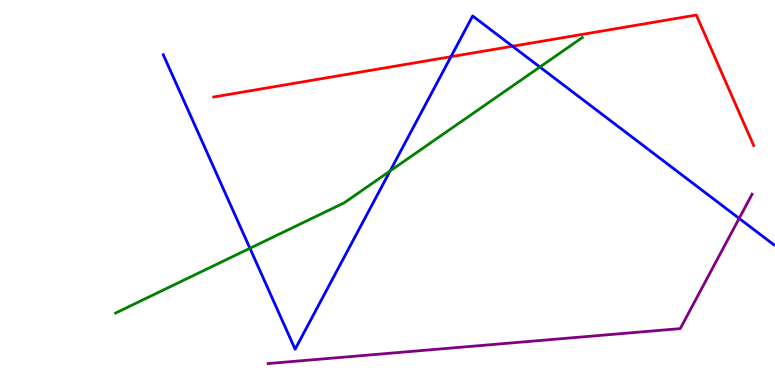[{'lines': ['blue', 'red'], 'intersections': [{'x': 5.82, 'y': 8.53}, {'x': 6.61, 'y': 8.8}]}, {'lines': ['green', 'red'], 'intersections': []}, {'lines': ['purple', 'red'], 'intersections': []}, {'lines': ['blue', 'green'], 'intersections': [{'x': 3.22, 'y': 3.55}, {'x': 5.03, 'y': 5.56}, {'x': 6.97, 'y': 8.26}]}, {'lines': ['blue', 'purple'], 'intersections': [{'x': 9.54, 'y': 4.33}]}, {'lines': ['green', 'purple'], 'intersections': []}]